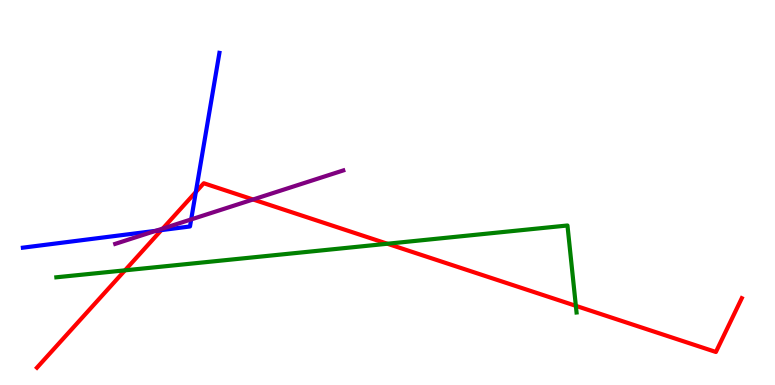[{'lines': ['blue', 'red'], 'intersections': [{'x': 2.08, 'y': 4.02}, {'x': 2.53, 'y': 5.01}]}, {'lines': ['green', 'red'], 'intersections': [{'x': 1.61, 'y': 2.98}, {'x': 5.0, 'y': 3.67}, {'x': 7.43, 'y': 2.06}]}, {'lines': ['purple', 'red'], 'intersections': [{'x': 2.1, 'y': 4.06}, {'x': 3.27, 'y': 4.82}]}, {'lines': ['blue', 'green'], 'intersections': []}, {'lines': ['blue', 'purple'], 'intersections': [{'x': 2.01, 'y': 4.0}, {'x': 2.47, 'y': 4.3}]}, {'lines': ['green', 'purple'], 'intersections': []}]